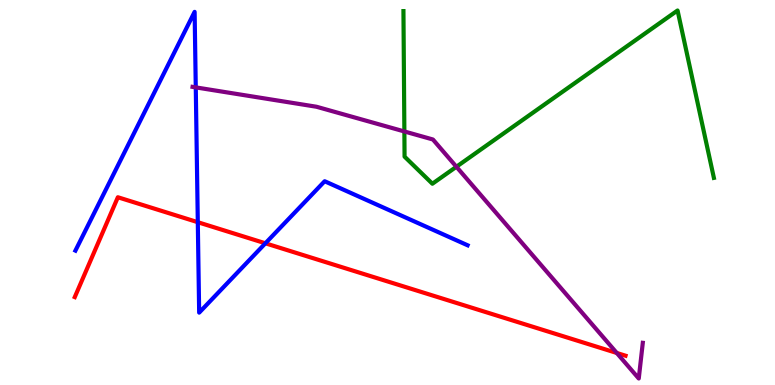[{'lines': ['blue', 'red'], 'intersections': [{'x': 2.55, 'y': 4.23}, {'x': 3.42, 'y': 3.68}]}, {'lines': ['green', 'red'], 'intersections': []}, {'lines': ['purple', 'red'], 'intersections': [{'x': 7.96, 'y': 0.832}]}, {'lines': ['blue', 'green'], 'intersections': []}, {'lines': ['blue', 'purple'], 'intersections': [{'x': 2.53, 'y': 7.73}]}, {'lines': ['green', 'purple'], 'intersections': [{'x': 5.22, 'y': 6.59}, {'x': 5.89, 'y': 5.67}]}]